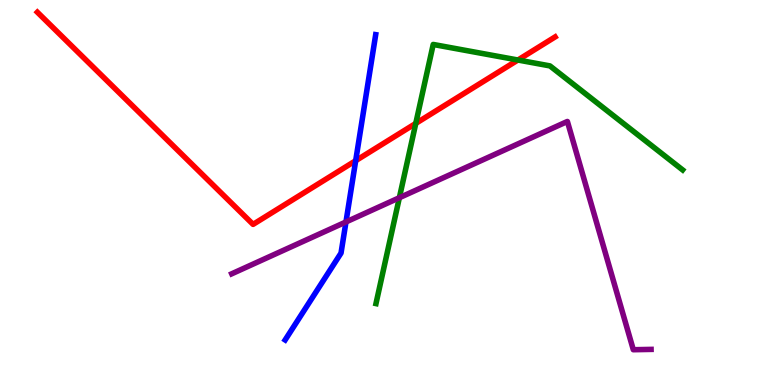[{'lines': ['blue', 'red'], 'intersections': [{'x': 4.59, 'y': 5.83}]}, {'lines': ['green', 'red'], 'intersections': [{'x': 5.36, 'y': 6.79}, {'x': 6.68, 'y': 8.44}]}, {'lines': ['purple', 'red'], 'intersections': []}, {'lines': ['blue', 'green'], 'intersections': []}, {'lines': ['blue', 'purple'], 'intersections': [{'x': 4.46, 'y': 4.23}]}, {'lines': ['green', 'purple'], 'intersections': [{'x': 5.15, 'y': 4.86}]}]